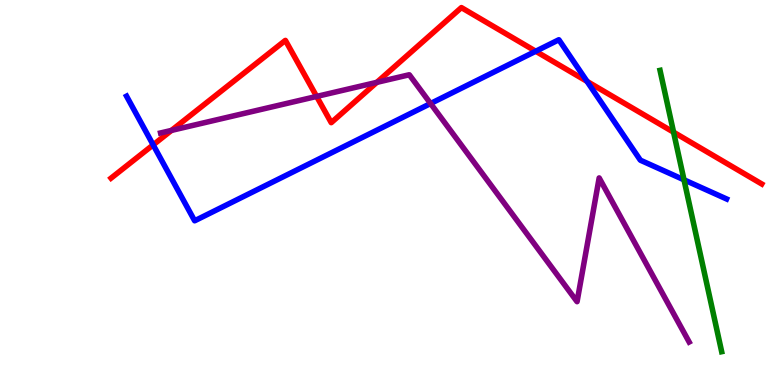[{'lines': ['blue', 'red'], 'intersections': [{'x': 1.98, 'y': 6.24}, {'x': 6.91, 'y': 8.67}, {'x': 7.57, 'y': 7.89}]}, {'lines': ['green', 'red'], 'intersections': [{'x': 8.69, 'y': 6.57}]}, {'lines': ['purple', 'red'], 'intersections': [{'x': 2.21, 'y': 6.61}, {'x': 4.09, 'y': 7.5}, {'x': 4.86, 'y': 7.86}]}, {'lines': ['blue', 'green'], 'intersections': [{'x': 8.83, 'y': 5.33}]}, {'lines': ['blue', 'purple'], 'intersections': [{'x': 5.56, 'y': 7.31}]}, {'lines': ['green', 'purple'], 'intersections': []}]